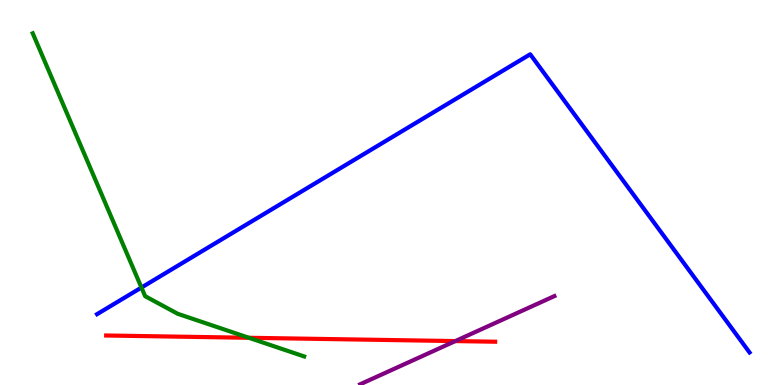[{'lines': ['blue', 'red'], 'intersections': []}, {'lines': ['green', 'red'], 'intersections': [{'x': 3.21, 'y': 1.23}]}, {'lines': ['purple', 'red'], 'intersections': [{'x': 5.88, 'y': 1.14}]}, {'lines': ['blue', 'green'], 'intersections': [{'x': 1.83, 'y': 2.53}]}, {'lines': ['blue', 'purple'], 'intersections': []}, {'lines': ['green', 'purple'], 'intersections': []}]